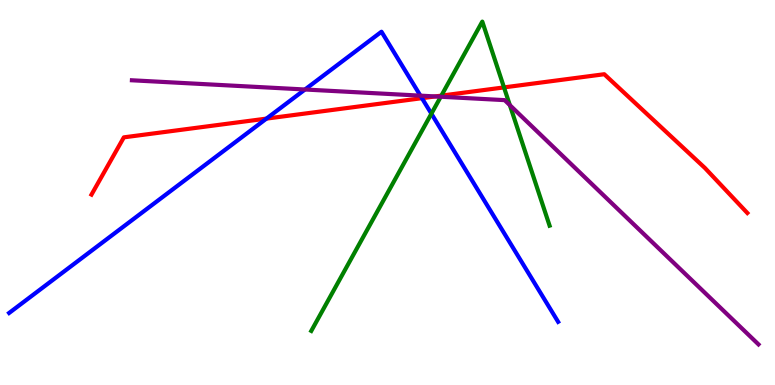[{'lines': ['blue', 'red'], 'intersections': [{'x': 3.44, 'y': 6.92}, {'x': 5.44, 'y': 7.45}]}, {'lines': ['green', 'red'], 'intersections': [{'x': 5.7, 'y': 7.52}, {'x': 6.5, 'y': 7.73}]}, {'lines': ['purple', 'red'], 'intersections': [{'x': 5.62, 'y': 7.5}]}, {'lines': ['blue', 'green'], 'intersections': [{'x': 5.57, 'y': 7.05}]}, {'lines': ['blue', 'purple'], 'intersections': [{'x': 3.94, 'y': 7.68}, {'x': 5.42, 'y': 7.52}]}, {'lines': ['green', 'purple'], 'intersections': [{'x': 5.69, 'y': 7.49}, {'x': 6.58, 'y': 7.27}]}]